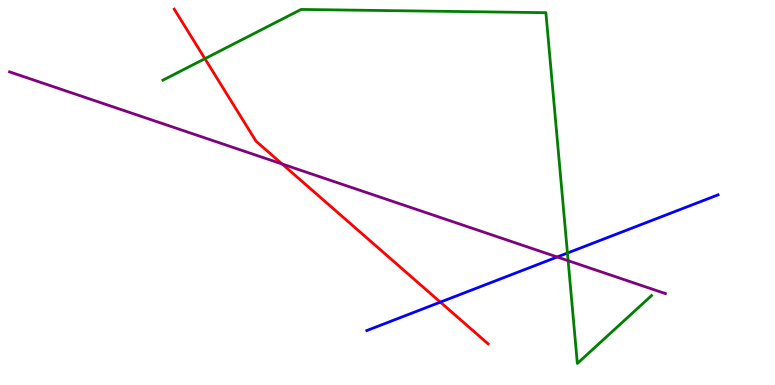[{'lines': ['blue', 'red'], 'intersections': [{'x': 5.68, 'y': 2.15}]}, {'lines': ['green', 'red'], 'intersections': [{'x': 2.64, 'y': 8.48}]}, {'lines': ['purple', 'red'], 'intersections': [{'x': 3.64, 'y': 5.74}]}, {'lines': ['blue', 'green'], 'intersections': [{'x': 7.32, 'y': 3.43}]}, {'lines': ['blue', 'purple'], 'intersections': [{'x': 7.19, 'y': 3.32}]}, {'lines': ['green', 'purple'], 'intersections': [{'x': 7.33, 'y': 3.23}]}]